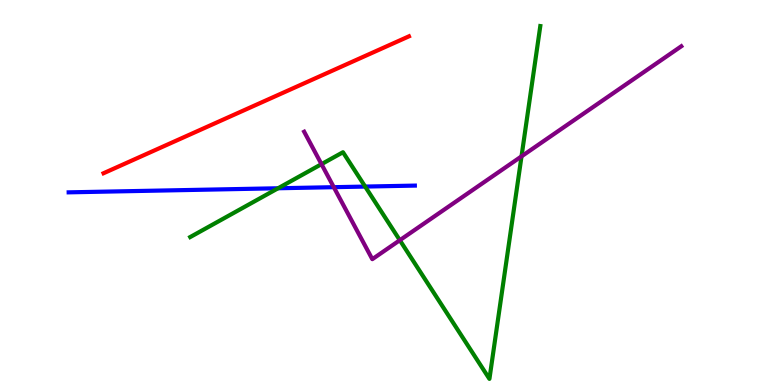[{'lines': ['blue', 'red'], 'intersections': []}, {'lines': ['green', 'red'], 'intersections': []}, {'lines': ['purple', 'red'], 'intersections': []}, {'lines': ['blue', 'green'], 'intersections': [{'x': 3.59, 'y': 5.11}, {'x': 4.71, 'y': 5.15}]}, {'lines': ['blue', 'purple'], 'intersections': [{'x': 4.31, 'y': 5.14}]}, {'lines': ['green', 'purple'], 'intersections': [{'x': 4.15, 'y': 5.74}, {'x': 5.16, 'y': 3.76}, {'x': 6.73, 'y': 5.94}]}]